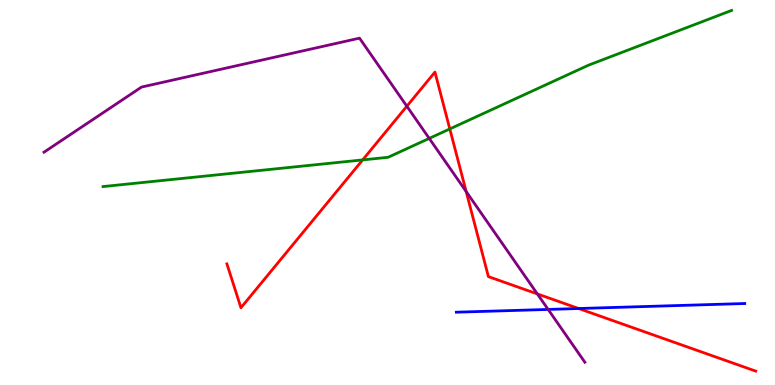[{'lines': ['blue', 'red'], 'intersections': [{'x': 7.47, 'y': 1.99}]}, {'lines': ['green', 'red'], 'intersections': [{'x': 4.68, 'y': 5.85}, {'x': 5.8, 'y': 6.65}]}, {'lines': ['purple', 'red'], 'intersections': [{'x': 5.25, 'y': 7.24}, {'x': 6.02, 'y': 5.02}, {'x': 6.93, 'y': 2.37}]}, {'lines': ['blue', 'green'], 'intersections': []}, {'lines': ['blue', 'purple'], 'intersections': [{'x': 7.07, 'y': 1.96}]}, {'lines': ['green', 'purple'], 'intersections': [{'x': 5.54, 'y': 6.41}]}]